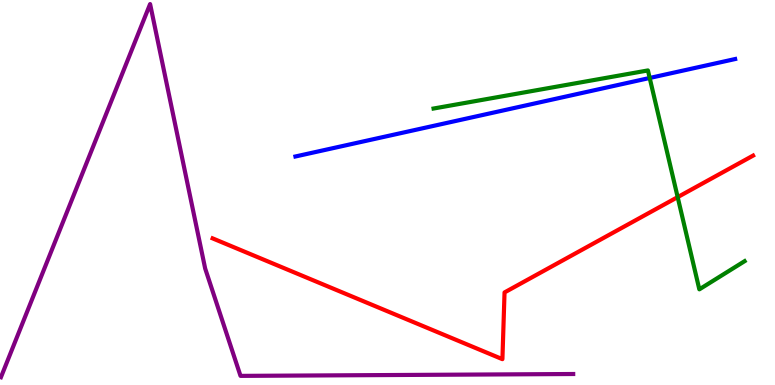[{'lines': ['blue', 'red'], 'intersections': []}, {'lines': ['green', 'red'], 'intersections': [{'x': 8.74, 'y': 4.88}]}, {'lines': ['purple', 'red'], 'intersections': []}, {'lines': ['blue', 'green'], 'intersections': [{'x': 8.38, 'y': 7.97}]}, {'lines': ['blue', 'purple'], 'intersections': []}, {'lines': ['green', 'purple'], 'intersections': []}]